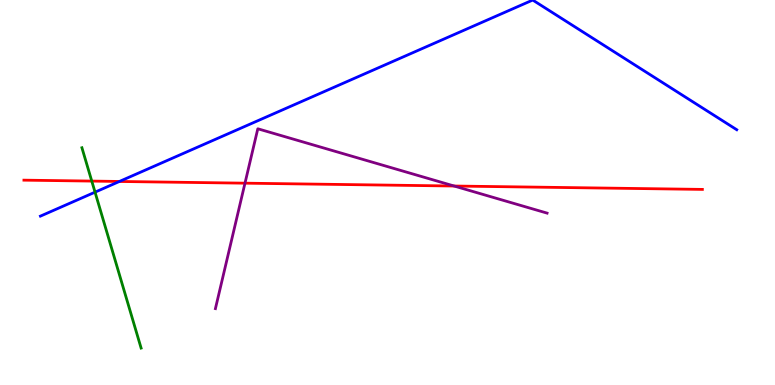[{'lines': ['blue', 'red'], 'intersections': [{'x': 1.54, 'y': 5.29}]}, {'lines': ['green', 'red'], 'intersections': [{'x': 1.18, 'y': 5.3}]}, {'lines': ['purple', 'red'], 'intersections': [{'x': 3.16, 'y': 5.24}, {'x': 5.86, 'y': 5.17}]}, {'lines': ['blue', 'green'], 'intersections': [{'x': 1.23, 'y': 5.01}]}, {'lines': ['blue', 'purple'], 'intersections': []}, {'lines': ['green', 'purple'], 'intersections': []}]